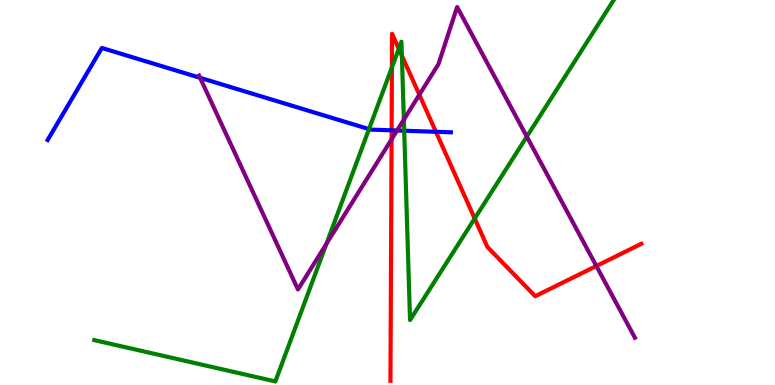[{'lines': ['blue', 'red'], 'intersections': [{'x': 5.05, 'y': 6.62}, {'x': 5.62, 'y': 6.58}]}, {'lines': ['green', 'red'], 'intersections': [{'x': 5.06, 'y': 8.25}, {'x': 5.15, 'y': 8.73}, {'x': 5.19, 'y': 8.55}, {'x': 6.13, 'y': 4.32}]}, {'lines': ['purple', 'red'], 'intersections': [{'x': 5.05, 'y': 6.38}, {'x': 5.41, 'y': 7.54}, {'x': 7.69, 'y': 3.09}]}, {'lines': ['blue', 'green'], 'intersections': [{'x': 4.76, 'y': 6.65}, {'x': 5.22, 'y': 6.6}]}, {'lines': ['blue', 'purple'], 'intersections': [{'x': 2.58, 'y': 7.98}, {'x': 5.12, 'y': 6.61}]}, {'lines': ['green', 'purple'], 'intersections': [{'x': 4.21, 'y': 3.67}, {'x': 5.21, 'y': 6.89}, {'x': 6.8, 'y': 6.45}]}]